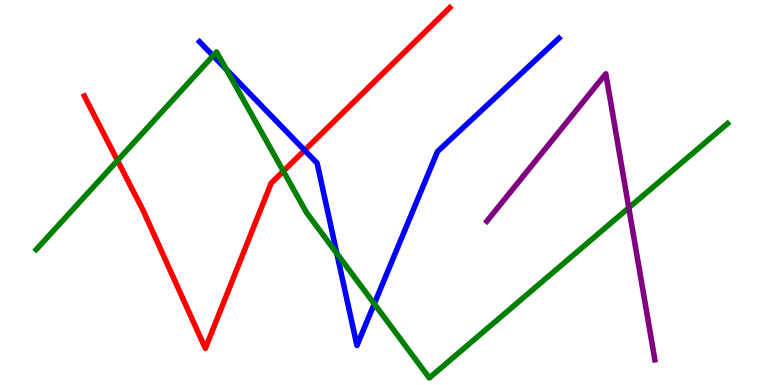[{'lines': ['blue', 'red'], 'intersections': [{'x': 3.93, 'y': 6.1}]}, {'lines': ['green', 'red'], 'intersections': [{'x': 1.52, 'y': 5.83}, {'x': 3.66, 'y': 5.55}]}, {'lines': ['purple', 'red'], 'intersections': []}, {'lines': ['blue', 'green'], 'intersections': [{'x': 2.75, 'y': 8.55}, {'x': 2.92, 'y': 8.19}, {'x': 4.35, 'y': 3.42}, {'x': 4.83, 'y': 2.11}]}, {'lines': ['blue', 'purple'], 'intersections': []}, {'lines': ['green', 'purple'], 'intersections': [{'x': 8.11, 'y': 4.6}]}]